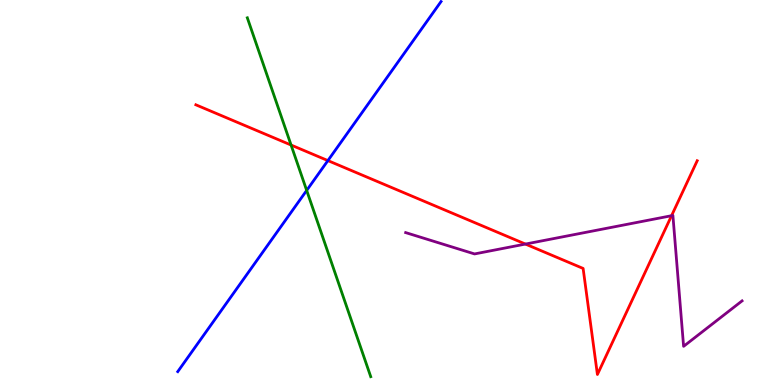[{'lines': ['blue', 'red'], 'intersections': [{'x': 4.23, 'y': 5.83}]}, {'lines': ['green', 'red'], 'intersections': [{'x': 3.76, 'y': 6.23}]}, {'lines': ['purple', 'red'], 'intersections': [{'x': 6.78, 'y': 3.66}, {'x': 8.67, 'y': 4.4}]}, {'lines': ['blue', 'green'], 'intersections': [{'x': 3.96, 'y': 5.05}]}, {'lines': ['blue', 'purple'], 'intersections': []}, {'lines': ['green', 'purple'], 'intersections': []}]